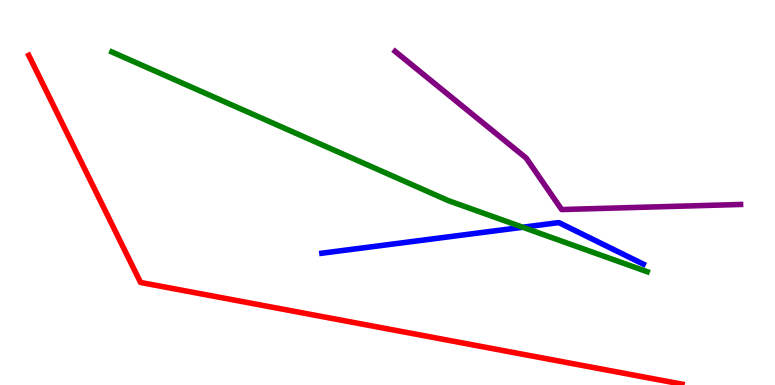[{'lines': ['blue', 'red'], 'intersections': []}, {'lines': ['green', 'red'], 'intersections': []}, {'lines': ['purple', 'red'], 'intersections': []}, {'lines': ['blue', 'green'], 'intersections': [{'x': 6.75, 'y': 4.1}]}, {'lines': ['blue', 'purple'], 'intersections': []}, {'lines': ['green', 'purple'], 'intersections': []}]